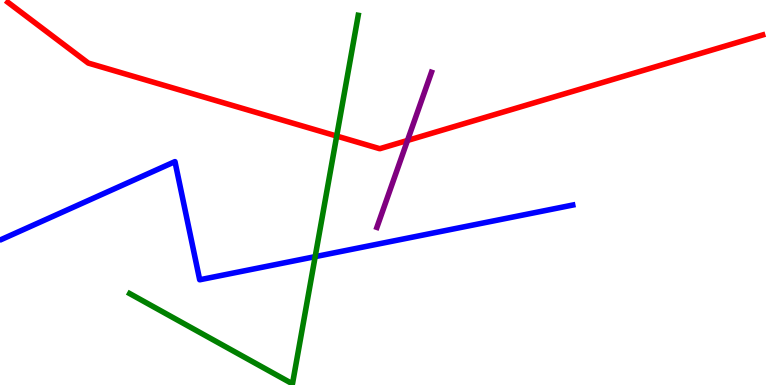[{'lines': ['blue', 'red'], 'intersections': []}, {'lines': ['green', 'red'], 'intersections': [{'x': 4.34, 'y': 6.47}]}, {'lines': ['purple', 'red'], 'intersections': [{'x': 5.26, 'y': 6.35}]}, {'lines': ['blue', 'green'], 'intersections': [{'x': 4.07, 'y': 3.33}]}, {'lines': ['blue', 'purple'], 'intersections': []}, {'lines': ['green', 'purple'], 'intersections': []}]